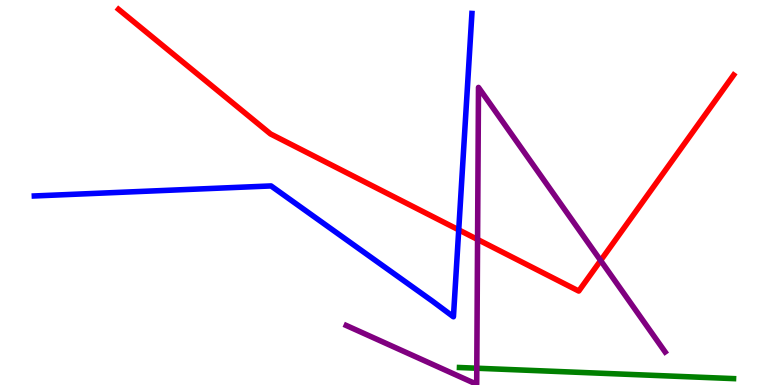[{'lines': ['blue', 'red'], 'intersections': [{'x': 5.92, 'y': 4.03}]}, {'lines': ['green', 'red'], 'intersections': []}, {'lines': ['purple', 'red'], 'intersections': [{'x': 6.16, 'y': 3.78}, {'x': 7.75, 'y': 3.23}]}, {'lines': ['blue', 'green'], 'intersections': []}, {'lines': ['blue', 'purple'], 'intersections': []}, {'lines': ['green', 'purple'], 'intersections': [{'x': 6.15, 'y': 0.436}]}]